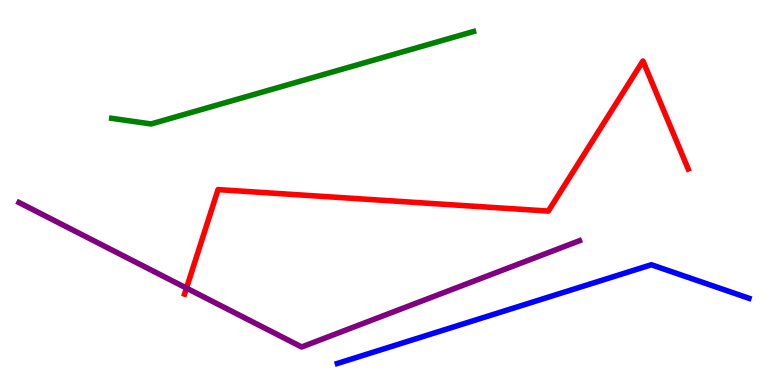[{'lines': ['blue', 'red'], 'intersections': []}, {'lines': ['green', 'red'], 'intersections': []}, {'lines': ['purple', 'red'], 'intersections': [{'x': 2.41, 'y': 2.52}]}, {'lines': ['blue', 'green'], 'intersections': []}, {'lines': ['blue', 'purple'], 'intersections': []}, {'lines': ['green', 'purple'], 'intersections': []}]